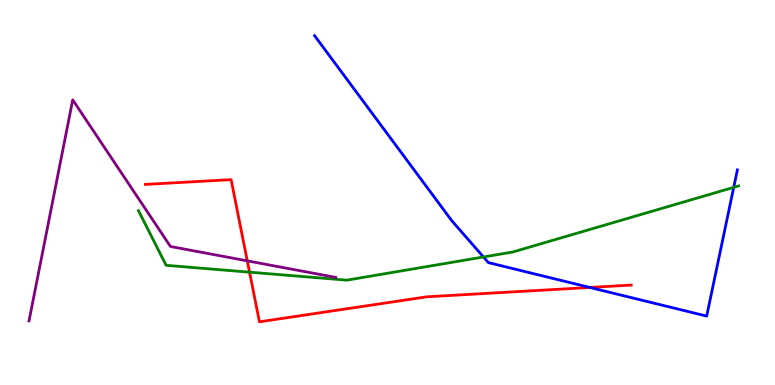[{'lines': ['blue', 'red'], 'intersections': [{'x': 7.61, 'y': 2.53}]}, {'lines': ['green', 'red'], 'intersections': [{'x': 3.22, 'y': 2.93}]}, {'lines': ['purple', 'red'], 'intersections': [{'x': 3.19, 'y': 3.22}]}, {'lines': ['blue', 'green'], 'intersections': [{'x': 6.24, 'y': 3.33}, {'x': 9.47, 'y': 5.13}]}, {'lines': ['blue', 'purple'], 'intersections': []}, {'lines': ['green', 'purple'], 'intersections': []}]